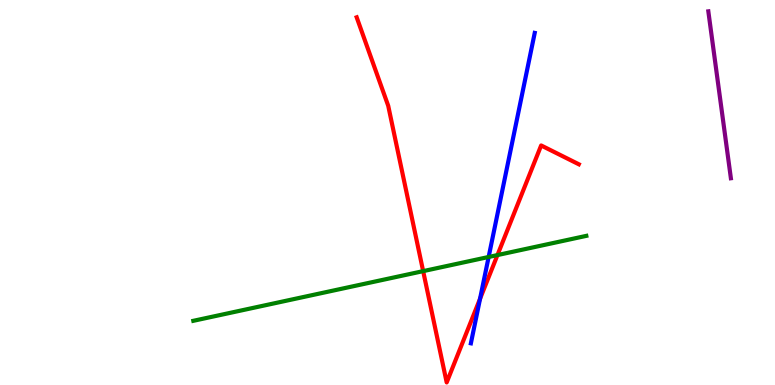[{'lines': ['blue', 'red'], 'intersections': [{'x': 6.19, 'y': 2.24}]}, {'lines': ['green', 'red'], 'intersections': [{'x': 5.46, 'y': 2.96}, {'x': 6.42, 'y': 3.37}]}, {'lines': ['purple', 'red'], 'intersections': []}, {'lines': ['blue', 'green'], 'intersections': [{'x': 6.31, 'y': 3.33}]}, {'lines': ['blue', 'purple'], 'intersections': []}, {'lines': ['green', 'purple'], 'intersections': []}]